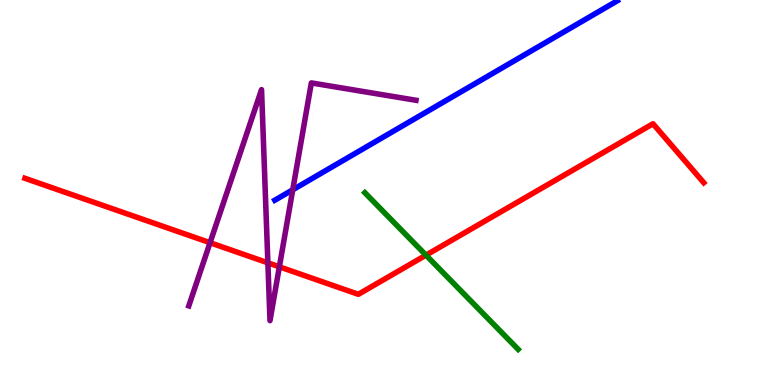[{'lines': ['blue', 'red'], 'intersections': []}, {'lines': ['green', 'red'], 'intersections': [{'x': 5.5, 'y': 3.37}]}, {'lines': ['purple', 'red'], 'intersections': [{'x': 2.71, 'y': 3.7}, {'x': 3.46, 'y': 3.17}, {'x': 3.6, 'y': 3.07}]}, {'lines': ['blue', 'green'], 'intersections': []}, {'lines': ['blue', 'purple'], 'intersections': [{'x': 3.78, 'y': 5.07}]}, {'lines': ['green', 'purple'], 'intersections': []}]